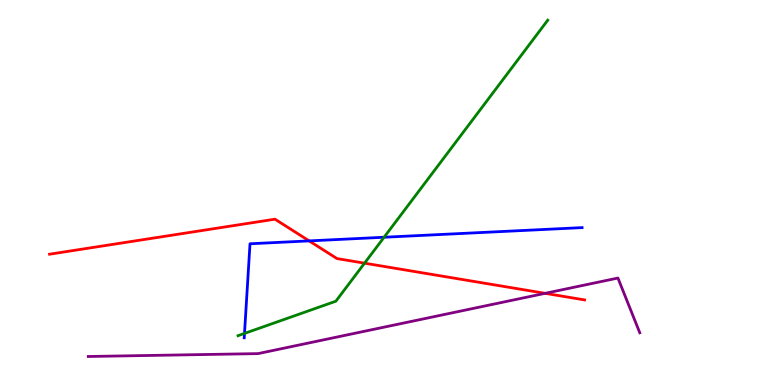[{'lines': ['blue', 'red'], 'intersections': [{'x': 3.99, 'y': 3.74}]}, {'lines': ['green', 'red'], 'intersections': [{'x': 4.7, 'y': 3.16}]}, {'lines': ['purple', 'red'], 'intersections': [{'x': 7.03, 'y': 2.38}]}, {'lines': ['blue', 'green'], 'intersections': [{'x': 3.15, 'y': 1.34}, {'x': 4.96, 'y': 3.84}]}, {'lines': ['blue', 'purple'], 'intersections': []}, {'lines': ['green', 'purple'], 'intersections': []}]